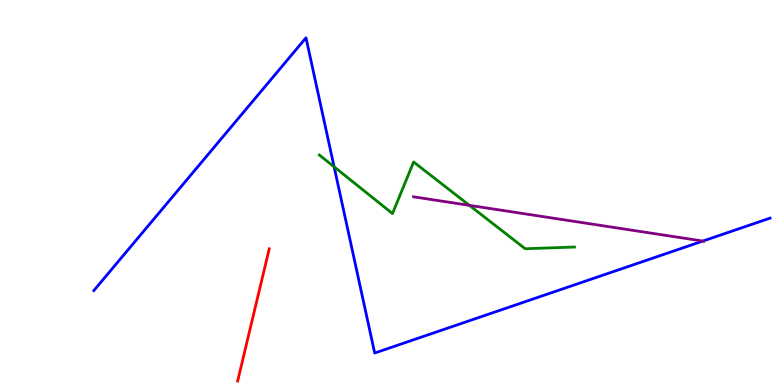[{'lines': ['blue', 'red'], 'intersections': []}, {'lines': ['green', 'red'], 'intersections': []}, {'lines': ['purple', 'red'], 'intersections': []}, {'lines': ['blue', 'green'], 'intersections': [{'x': 4.31, 'y': 5.67}]}, {'lines': ['blue', 'purple'], 'intersections': [{'x': 9.07, 'y': 3.74}]}, {'lines': ['green', 'purple'], 'intersections': [{'x': 6.06, 'y': 4.67}]}]